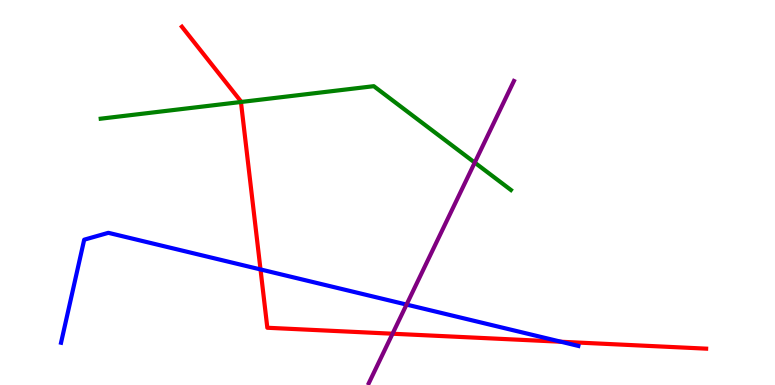[{'lines': ['blue', 'red'], 'intersections': [{'x': 3.36, 'y': 3.0}, {'x': 7.24, 'y': 1.12}]}, {'lines': ['green', 'red'], 'intersections': [{'x': 3.11, 'y': 7.35}]}, {'lines': ['purple', 'red'], 'intersections': [{'x': 5.07, 'y': 1.33}]}, {'lines': ['blue', 'green'], 'intersections': []}, {'lines': ['blue', 'purple'], 'intersections': [{'x': 5.25, 'y': 2.09}]}, {'lines': ['green', 'purple'], 'intersections': [{'x': 6.13, 'y': 5.78}]}]